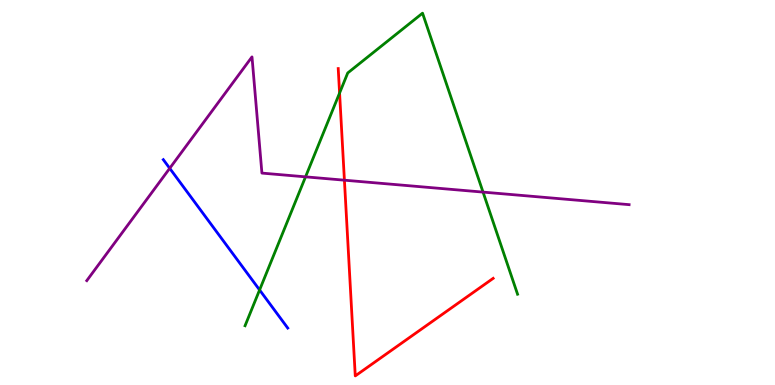[{'lines': ['blue', 'red'], 'intersections': []}, {'lines': ['green', 'red'], 'intersections': [{'x': 4.38, 'y': 7.58}]}, {'lines': ['purple', 'red'], 'intersections': [{'x': 4.44, 'y': 5.32}]}, {'lines': ['blue', 'green'], 'intersections': [{'x': 3.35, 'y': 2.47}]}, {'lines': ['blue', 'purple'], 'intersections': [{'x': 2.19, 'y': 5.63}]}, {'lines': ['green', 'purple'], 'intersections': [{'x': 3.94, 'y': 5.41}, {'x': 6.23, 'y': 5.01}]}]